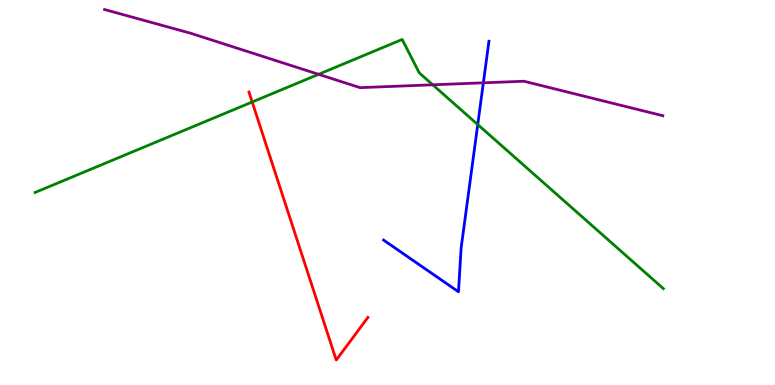[{'lines': ['blue', 'red'], 'intersections': []}, {'lines': ['green', 'red'], 'intersections': [{'x': 3.25, 'y': 7.35}]}, {'lines': ['purple', 'red'], 'intersections': []}, {'lines': ['blue', 'green'], 'intersections': [{'x': 6.16, 'y': 6.76}]}, {'lines': ['blue', 'purple'], 'intersections': [{'x': 6.24, 'y': 7.85}]}, {'lines': ['green', 'purple'], 'intersections': [{'x': 4.11, 'y': 8.07}, {'x': 5.58, 'y': 7.8}]}]